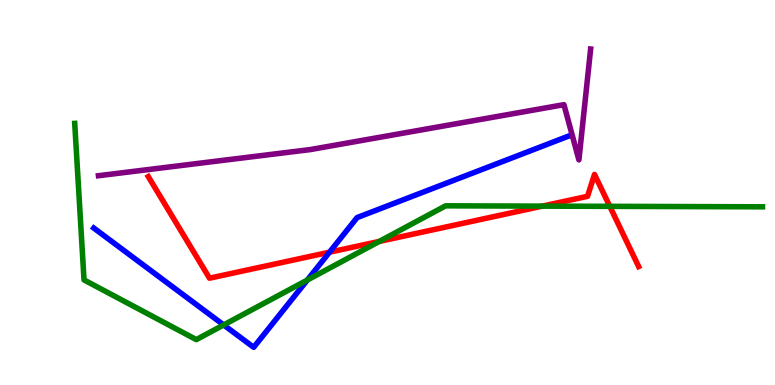[{'lines': ['blue', 'red'], 'intersections': [{'x': 4.25, 'y': 3.45}]}, {'lines': ['green', 'red'], 'intersections': [{'x': 4.89, 'y': 3.73}, {'x': 7.0, 'y': 4.65}, {'x': 7.87, 'y': 4.64}]}, {'lines': ['purple', 'red'], 'intersections': []}, {'lines': ['blue', 'green'], 'intersections': [{'x': 2.89, 'y': 1.56}, {'x': 3.97, 'y': 2.73}]}, {'lines': ['blue', 'purple'], 'intersections': []}, {'lines': ['green', 'purple'], 'intersections': []}]